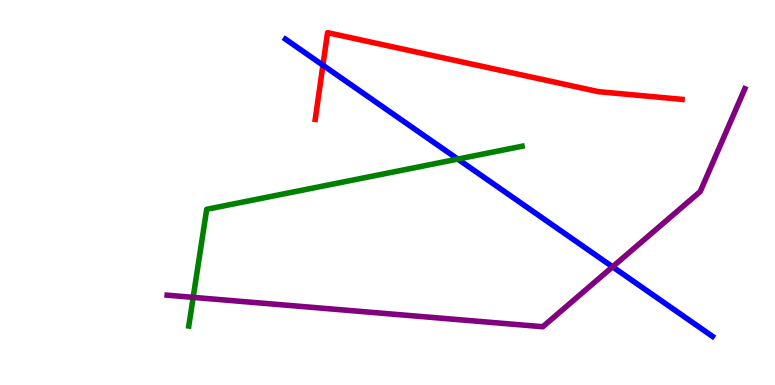[{'lines': ['blue', 'red'], 'intersections': [{'x': 4.17, 'y': 8.31}]}, {'lines': ['green', 'red'], 'intersections': []}, {'lines': ['purple', 'red'], 'intersections': []}, {'lines': ['blue', 'green'], 'intersections': [{'x': 5.91, 'y': 5.87}]}, {'lines': ['blue', 'purple'], 'intersections': [{'x': 7.9, 'y': 3.07}]}, {'lines': ['green', 'purple'], 'intersections': [{'x': 2.49, 'y': 2.28}]}]